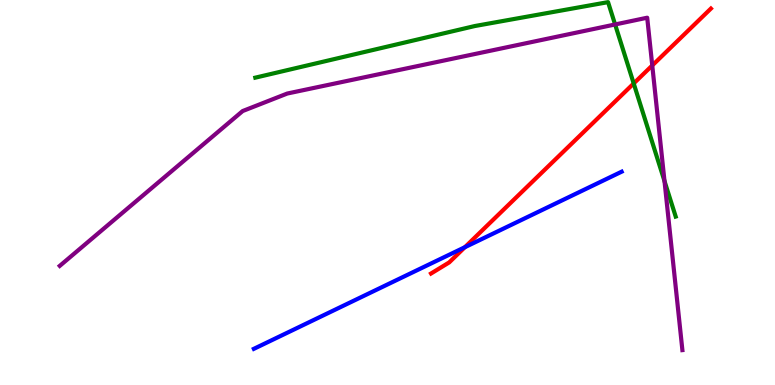[{'lines': ['blue', 'red'], 'intersections': [{'x': 6.0, 'y': 3.58}]}, {'lines': ['green', 'red'], 'intersections': [{'x': 8.18, 'y': 7.83}]}, {'lines': ['purple', 'red'], 'intersections': [{'x': 8.42, 'y': 8.3}]}, {'lines': ['blue', 'green'], 'intersections': []}, {'lines': ['blue', 'purple'], 'intersections': []}, {'lines': ['green', 'purple'], 'intersections': [{'x': 7.94, 'y': 9.36}, {'x': 8.57, 'y': 5.3}]}]